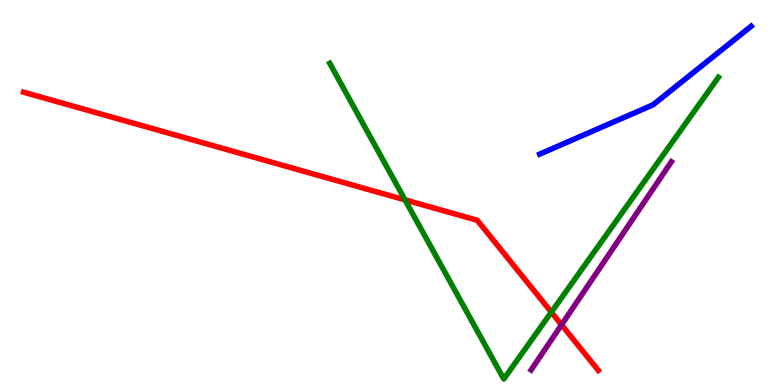[{'lines': ['blue', 'red'], 'intersections': []}, {'lines': ['green', 'red'], 'intersections': [{'x': 5.23, 'y': 4.81}, {'x': 7.11, 'y': 1.89}]}, {'lines': ['purple', 'red'], 'intersections': [{'x': 7.25, 'y': 1.56}]}, {'lines': ['blue', 'green'], 'intersections': []}, {'lines': ['blue', 'purple'], 'intersections': []}, {'lines': ['green', 'purple'], 'intersections': []}]